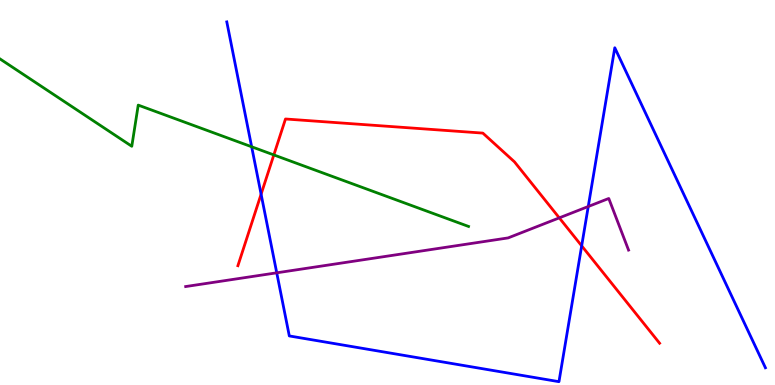[{'lines': ['blue', 'red'], 'intersections': [{'x': 3.37, 'y': 4.96}, {'x': 7.51, 'y': 3.61}]}, {'lines': ['green', 'red'], 'intersections': [{'x': 3.53, 'y': 5.98}]}, {'lines': ['purple', 'red'], 'intersections': [{'x': 7.22, 'y': 4.34}]}, {'lines': ['blue', 'green'], 'intersections': [{'x': 3.25, 'y': 6.19}]}, {'lines': ['blue', 'purple'], 'intersections': [{'x': 3.57, 'y': 2.91}, {'x': 7.59, 'y': 4.64}]}, {'lines': ['green', 'purple'], 'intersections': []}]